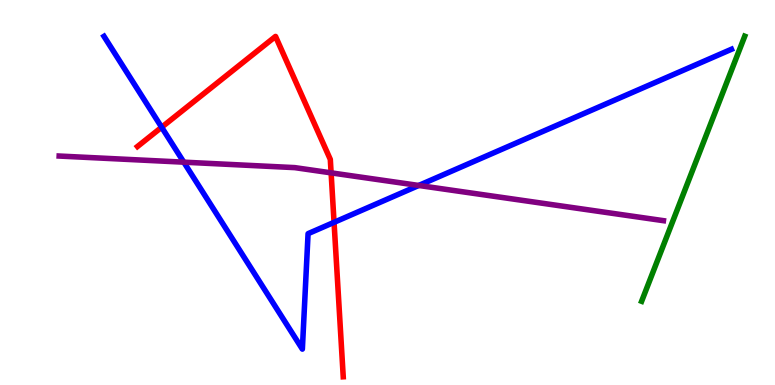[{'lines': ['blue', 'red'], 'intersections': [{'x': 2.09, 'y': 6.69}, {'x': 4.31, 'y': 4.22}]}, {'lines': ['green', 'red'], 'intersections': []}, {'lines': ['purple', 'red'], 'intersections': [{'x': 4.27, 'y': 5.51}]}, {'lines': ['blue', 'green'], 'intersections': []}, {'lines': ['blue', 'purple'], 'intersections': [{'x': 2.37, 'y': 5.79}, {'x': 5.4, 'y': 5.18}]}, {'lines': ['green', 'purple'], 'intersections': []}]